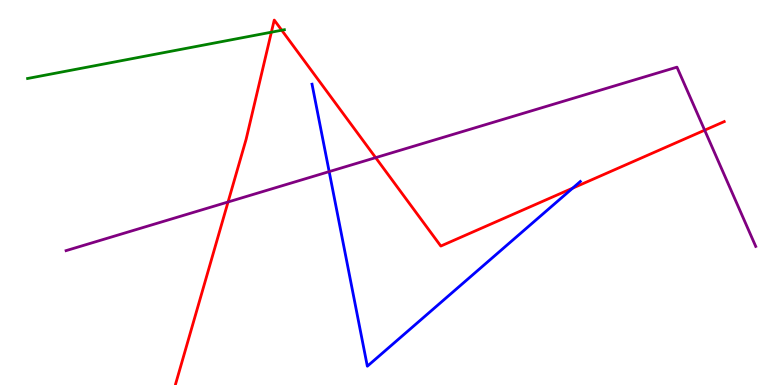[{'lines': ['blue', 'red'], 'intersections': [{'x': 7.39, 'y': 5.11}]}, {'lines': ['green', 'red'], 'intersections': [{'x': 3.5, 'y': 9.16}, {'x': 3.64, 'y': 9.21}]}, {'lines': ['purple', 'red'], 'intersections': [{'x': 2.94, 'y': 4.75}, {'x': 4.85, 'y': 5.91}, {'x': 9.09, 'y': 6.62}]}, {'lines': ['blue', 'green'], 'intersections': []}, {'lines': ['blue', 'purple'], 'intersections': [{'x': 4.25, 'y': 5.54}]}, {'lines': ['green', 'purple'], 'intersections': []}]